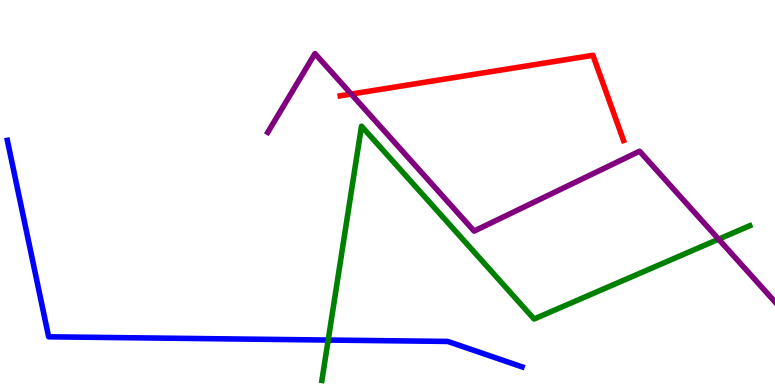[{'lines': ['blue', 'red'], 'intersections': []}, {'lines': ['green', 'red'], 'intersections': []}, {'lines': ['purple', 'red'], 'intersections': [{'x': 4.53, 'y': 7.56}]}, {'lines': ['blue', 'green'], 'intersections': [{'x': 4.23, 'y': 1.17}]}, {'lines': ['blue', 'purple'], 'intersections': []}, {'lines': ['green', 'purple'], 'intersections': [{'x': 9.27, 'y': 3.79}]}]